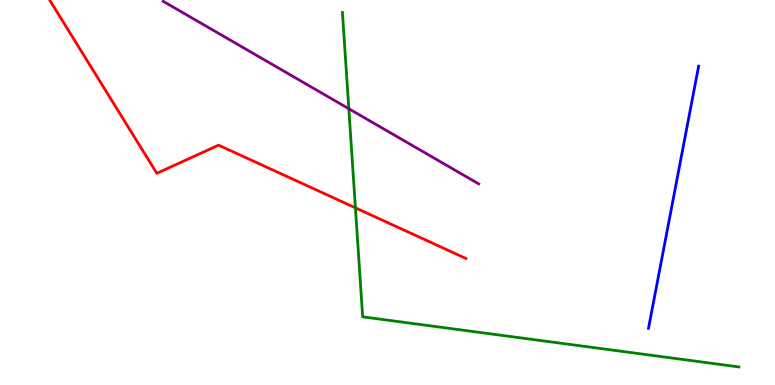[{'lines': ['blue', 'red'], 'intersections': []}, {'lines': ['green', 'red'], 'intersections': [{'x': 4.59, 'y': 4.6}]}, {'lines': ['purple', 'red'], 'intersections': []}, {'lines': ['blue', 'green'], 'intersections': []}, {'lines': ['blue', 'purple'], 'intersections': []}, {'lines': ['green', 'purple'], 'intersections': [{'x': 4.5, 'y': 7.18}]}]